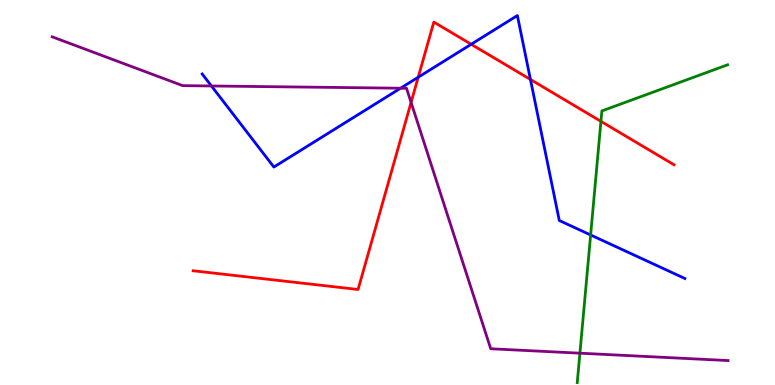[{'lines': ['blue', 'red'], 'intersections': [{'x': 5.4, 'y': 7.99}, {'x': 6.08, 'y': 8.85}, {'x': 6.84, 'y': 7.94}]}, {'lines': ['green', 'red'], 'intersections': [{'x': 7.75, 'y': 6.85}]}, {'lines': ['purple', 'red'], 'intersections': [{'x': 5.3, 'y': 7.34}]}, {'lines': ['blue', 'green'], 'intersections': [{'x': 7.62, 'y': 3.9}]}, {'lines': ['blue', 'purple'], 'intersections': [{'x': 2.73, 'y': 7.77}, {'x': 5.17, 'y': 7.71}]}, {'lines': ['green', 'purple'], 'intersections': [{'x': 7.48, 'y': 0.826}]}]